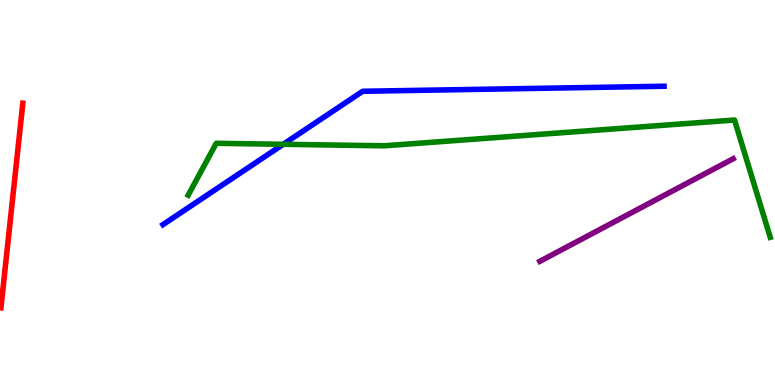[{'lines': ['blue', 'red'], 'intersections': []}, {'lines': ['green', 'red'], 'intersections': []}, {'lines': ['purple', 'red'], 'intersections': []}, {'lines': ['blue', 'green'], 'intersections': [{'x': 3.65, 'y': 6.25}]}, {'lines': ['blue', 'purple'], 'intersections': []}, {'lines': ['green', 'purple'], 'intersections': []}]